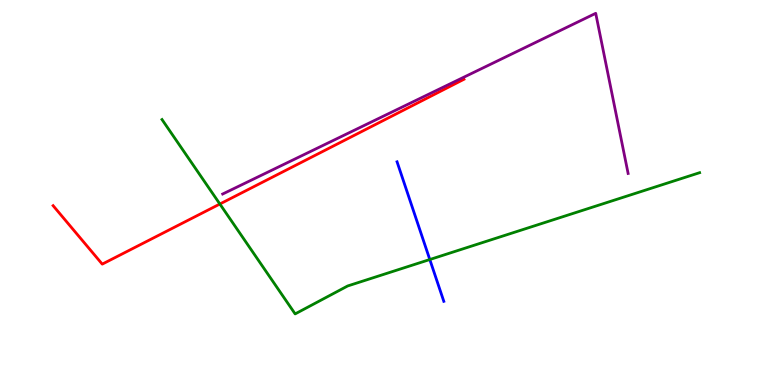[{'lines': ['blue', 'red'], 'intersections': []}, {'lines': ['green', 'red'], 'intersections': [{'x': 2.84, 'y': 4.7}]}, {'lines': ['purple', 'red'], 'intersections': []}, {'lines': ['blue', 'green'], 'intersections': [{'x': 5.55, 'y': 3.26}]}, {'lines': ['blue', 'purple'], 'intersections': []}, {'lines': ['green', 'purple'], 'intersections': []}]